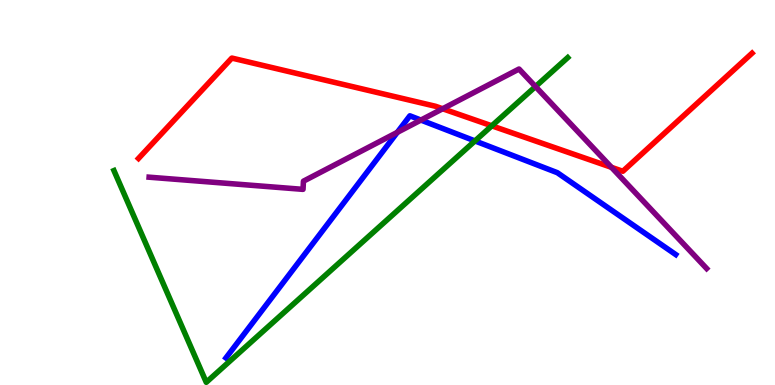[{'lines': ['blue', 'red'], 'intersections': []}, {'lines': ['green', 'red'], 'intersections': [{'x': 6.35, 'y': 6.73}]}, {'lines': ['purple', 'red'], 'intersections': [{'x': 5.71, 'y': 7.17}, {'x': 7.89, 'y': 5.65}]}, {'lines': ['blue', 'green'], 'intersections': [{'x': 6.13, 'y': 6.34}]}, {'lines': ['blue', 'purple'], 'intersections': [{'x': 5.13, 'y': 6.56}, {'x': 5.43, 'y': 6.88}]}, {'lines': ['green', 'purple'], 'intersections': [{'x': 6.91, 'y': 7.75}]}]